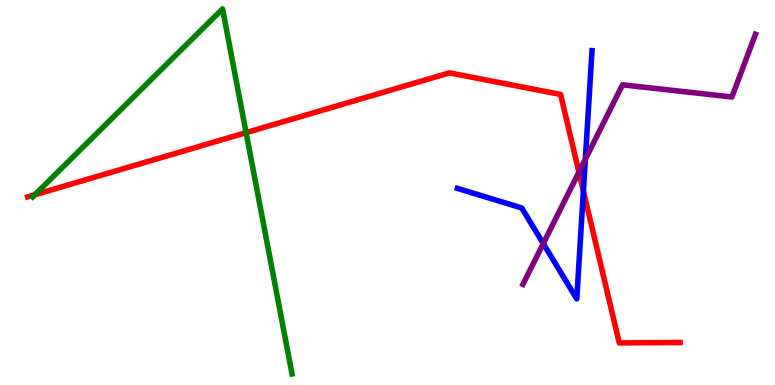[{'lines': ['blue', 'red'], 'intersections': [{'x': 7.53, 'y': 5.04}]}, {'lines': ['green', 'red'], 'intersections': [{'x': 0.449, 'y': 4.94}, {'x': 3.18, 'y': 6.55}]}, {'lines': ['purple', 'red'], 'intersections': [{'x': 7.47, 'y': 5.53}]}, {'lines': ['blue', 'green'], 'intersections': []}, {'lines': ['blue', 'purple'], 'intersections': [{'x': 7.01, 'y': 3.67}, {'x': 7.55, 'y': 5.86}]}, {'lines': ['green', 'purple'], 'intersections': []}]